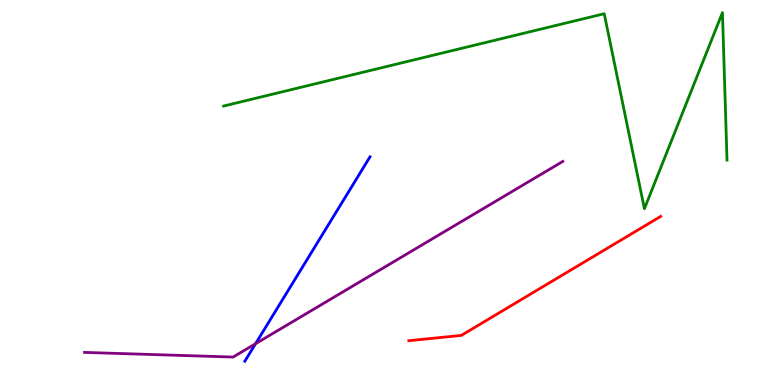[{'lines': ['blue', 'red'], 'intersections': []}, {'lines': ['green', 'red'], 'intersections': []}, {'lines': ['purple', 'red'], 'intersections': []}, {'lines': ['blue', 'green'], 'intersections': []}, {'lines': ['blue', 'purple'], 'intersections': [{'x': 3.3, 'y': 1.07}]}, {'lines': ['green', 'purple'], 'intersections': []}]